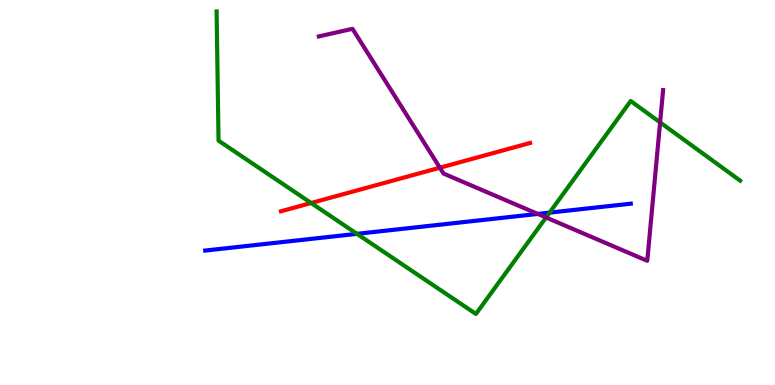[{'lines': ['blue', 'red'], 'intersections': []}, {'lines': ['green', 'red'], 'intersections': [{'x': 4.01, 'y': 4.73}]}, {'lines': ['purple', 'red'], 'intersections': [{'x': 5.68, 'y': 5.64}]}, {'lines': ['blue', 'green'], 'intersections': [{'x': 4.61, 'y': 3.93}, {'x': 7.09, 'y': 4.48}]}, {'lines': ['blue', 'purple'], 'intersections': [{'x': 6.94, 'y': 4.44}]}, {'lines': ['green', 'purple'], 'intersections': [{'x': 7.05, 'y': 4.35}, {'x': 8.52, 'y': 6.82}]}]